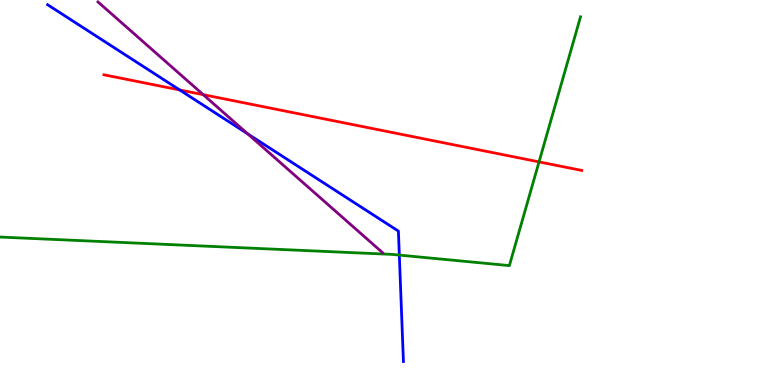[{'lines': ['blue', 'red'], 'intersections': [{'x': 2.32, 'y': 7.66}]}, {'lines': ['green', 'red'], 'intersections': [{'x': 6.96, 'y': 5.8}]}, {'lines': ['purple', 'red'], 'intersections': [{'x': 2.62, 'y': 7.54}]}, {'lines': ['blue', 'green'], 'intersections': [{'x': 5.15, 'y': 3.37}]}, {'lines': ['blue', 'purple'], 'intersections': [{'x': 3.2, 'y': 6.52}]}, {'lines': ['green', 'purple'], 'intersections': []}]